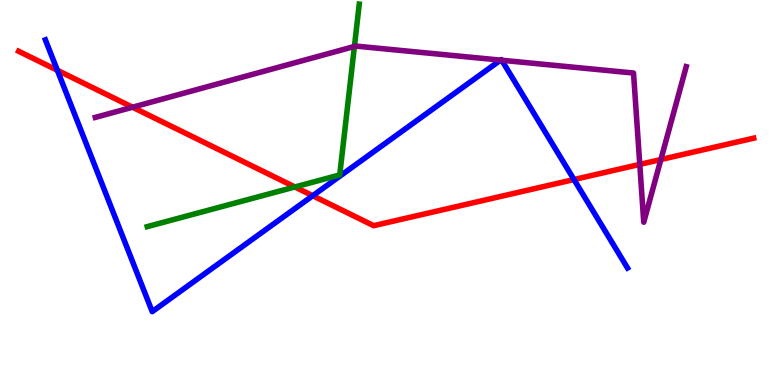[{'lines': ['blue', 'red'], 'intersections': [{'x': 0.74, 'y': 8.17}, {'x': 4.04, 'y': 4.92}, {'x': 7.41, 'y': 5.34}]}, {'lines': ['green', 'red'], 'intersections': [{'x': 3.81, 'y': 5.14}]}, {'lines': ['purple', 'red'], 'intersections': [{'x': 1.71, 'y': 7.22}, {'x': 8.26, 'y': 5.73}, {'x': 8.53, 'y': 5.86}]}, {'lines': ['blue', 'green'], 'intersections': []}, {'lines': ['blue', 'purple'], 'intersections': [{'x': 6.46, 'y': 8.44}, {'x': 6.47, 'y': 8.44}]}, {'lines': ['green', 'purple'], 'intersections': [{'x': 4.57, 'y': 8.79}]}]